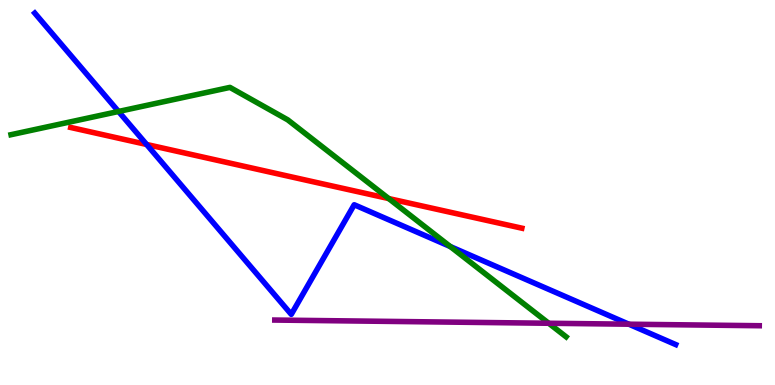[{'lines': ['blue', 'red'], 'intersections': [{'x': 1.89, 'y': 6.25}]}, {'lines': ['green', 'red'], 'intersections': [{'x': 5.02, 'y': 4.84}]}, {'lines': ['purple', 'red'], 'intersections': []}, {'lines': ['blue', 'green'], 'intersections': [{'x': 1.53, 'y': 7.1}, {'x': 5.81, 'y': 3.6}]}, {'lines': ['blue', 'purple'], 'intersections': [{'x': 8.11, 'y': 1.58}]}, {'lines': ['green', 'purple'], 'intersections': [{'x': 7.08, 'y': 1.6}]}]